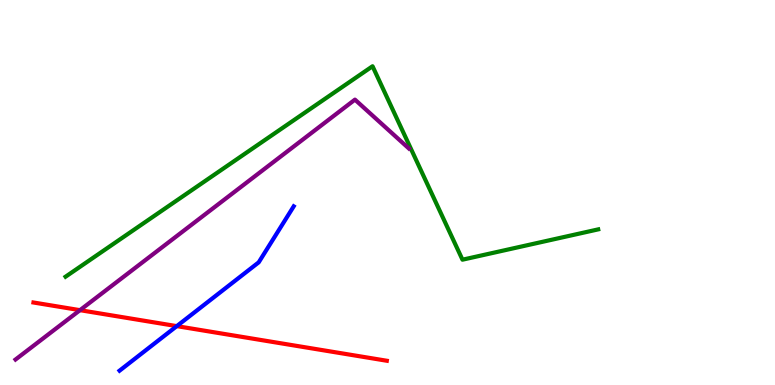[{'lines': ['blue', 'red'], 'intersections': [{'x': 2.28, 'y': 1.53}]}, {'lines': ['green', 'red'], 'intersections': []}, {'lines': ['purple', 'red'], 'intersections': [{'x': 1.03, 'y': 1.94}]}, {'lines': ['blue', 'green'], 'intersections': []}, {'lines': ['blue', 'purple'], 'intersections': []}, {'lines': ['green', 'purple'], 'intersections': []}]